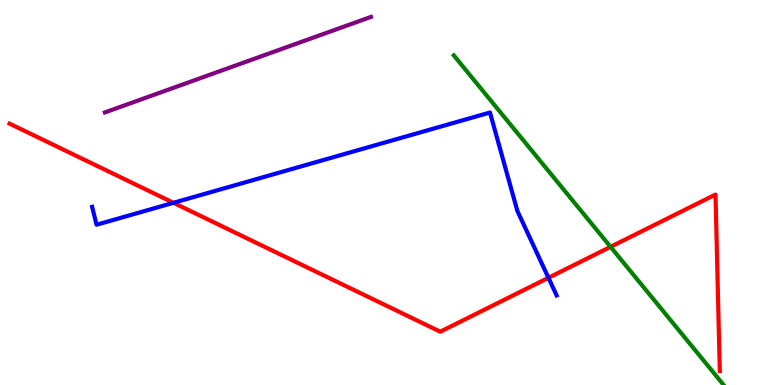[{'lines': ['blue', 'red'], 'intersections': [{'x': 2.24, 'y': 4.73}, {'x': 7.08, 'y': 2.78}]}, {'lines': ['green', 'red'], 'intersections': [{'x': 7.88, 'y': 3.59}]}, {'lines': ['purple', 'red'], 'intersections': []}, {'lines': ['blue', 'green'], 'intersections': []}, {'lines': ['blue', 'purple'], 'intersections': []}, {'lines': ['green', 'purple'], 'intersections': []}]